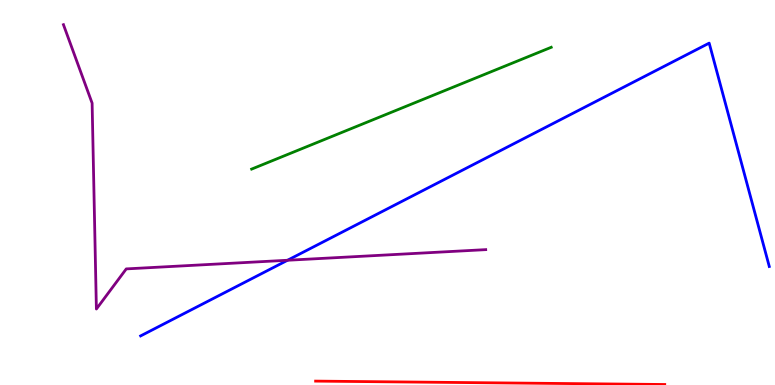[{'lines': ['blue', 'red'], 'intersections': []}, {'lines': ['green', 'red'], 'intersections': []}, {'lines': ['purple', 'red'], 'intersections': []}, {'lines': ['blue', 'green'], 'intersections': []}, {'lines': ['blue', 'purple'], 'intersections': [{'x': 3.71, 'y': 3.24}]}, {'lines': ['green', 'purple'], 'intersections': []}]